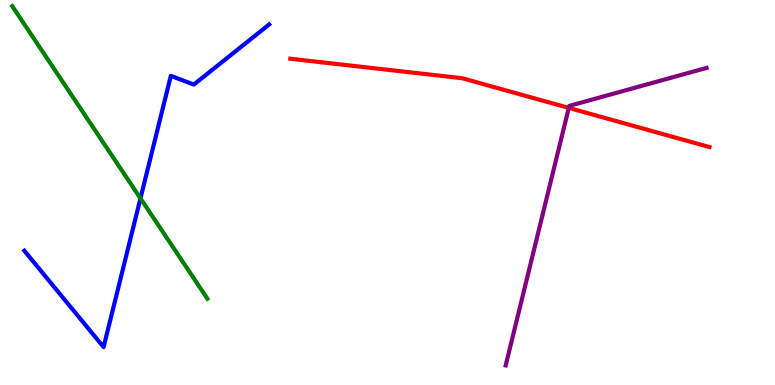[{'lines': ['blue', 'red'], 'intersections': []}, {'lines': ['green', 'red'], 'intersections': []}, {'lines': ['purple', 'red'], 'intersections': [{'x': 7.34, 'y': 7.2}]}, {'lines': ['blue', 'green'], 'intersections': [{'x': 1.81, 'y': 4.85}]}, {'lines': ['blue', 'purple'], 'intersections': []}, {'lines': ['green', 'purple'], 'intersections': []}]